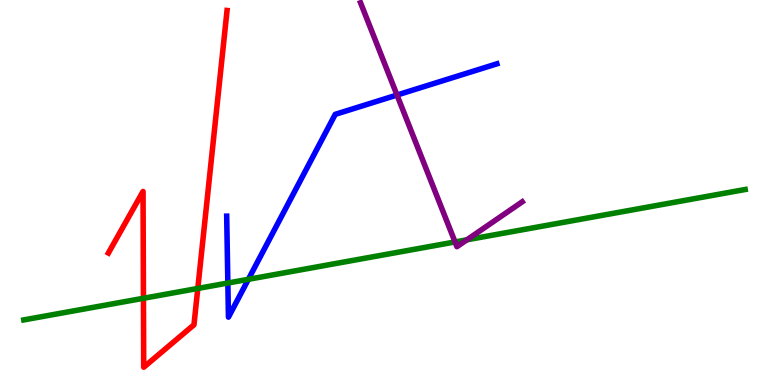[{'lines': ['blue', 'red'], 'intersections': []}, {'lines': ['green', 'red'], 'intersections': [{'x': 1.85, 'y': 2.25}, {'x': 2.55, 'y': 2.51}]}, {'lines': ['purple', 'red'], 'intersections': []}, {'lines': ['blue', 'green'], 'intersections': [{'x': 2.94, 'y': 2.65}, {'x': 3.2, 'y': 2.75}]}, {'lines': ['blue', 'purple'], 'intersections': [{'x': 5.12, 'y': 7.53}]}, {'lines': ['green', 'purple'], 'intersections': [{'x': 5.87, 'y': 3.72}, {'x': 6.02, 'y': 3.77}]}]